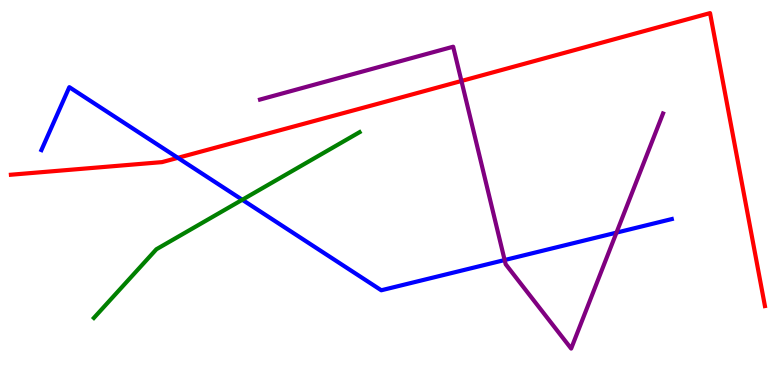[{'lines': ['blue', 'red'], 'intersections': [{'x': 2.3, 'y': 5.9}]}, {'lines': ['green', 'red'], 'intersections': []}, {'lines': ['purple', 'red'], 'intersections': [{'x': 5.95, 'y': 7.9}]}, {'lines': ['blue', 'green'], 'intersections': [{'x': 3.13, 'y': 4.81}]}, {'lines': ['blue', 'purple'], 'intersections': [{'x': 6.51, 'y': 3.25}, {'x': 7.95, 'y': 3.96}]}, {'lines': ['green', 'purple'], 'intersections': []}]